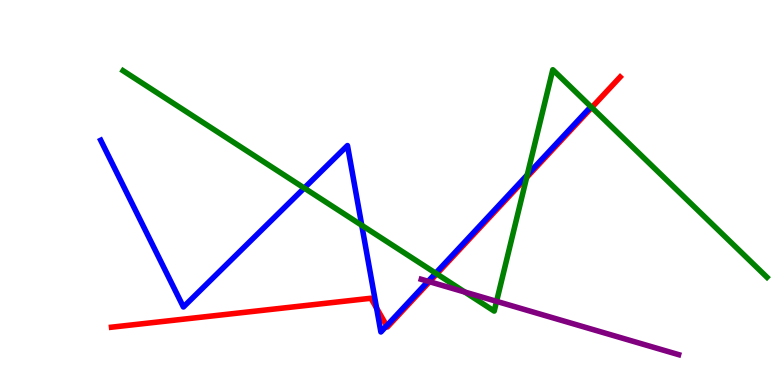[{'lines': ['blue', 'red'], 'intersections': [{'x': 4.86, 'y': 2.0}, {'x': 4.99, 'y': 1.54}]}, {'lines': ['green', 'red'], 'intersections': [{'x': 5.64, 'y': 2.89}, {'x': 6.8, 'y': 5.39}, {'x': 7.64, 'y': 7.21}]}, {'lines': ['purple', 'red'], 'intersections': [{'x': 5.54, 'y': 2.68}]}, {'lines': ['blue', 'green'], 'intersections': [{'x': 3.93, 'y': 5.12}, {'x': 4.67, 'y': 4.15}, {'x': 5.62, 'y': 2.9}, {'x': 6.8, 'y': 5.46}]}, {'lines': ['blue', 'purple'], 'intersections': [{'x': 5.52, 'y': 2.69}]}, {'lines': ['green', 'purple'], 'intersections': [{'x': 6.0, 'y': 2.41}, {'x': 6.41, 'y': 2.17}]}]